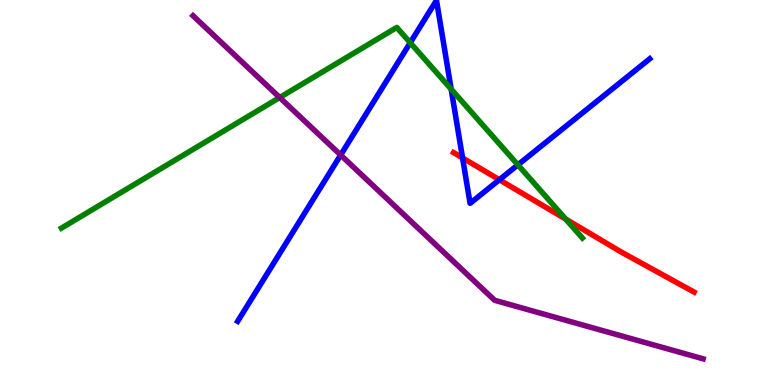[{'lines': ['blue', 'red'], 'intersections': [{'x': 5.97, 'y': 5.9}, {'x': 6.44, 'y': 5.33}]}, {'lines': ['green', 'red'], 'intersections': [{'x': 7.3, 'y': 4.31}]}, {'lines': ['purple', 'red'], 'intersections': []}, {'lines': ['blue', 'green'], 'intersections': [{'x': 5.29, 'y': 8.89}, {'x': 5.82, 'y': 7.68}, {'x': 6.68, 'y': 5.72}]}, {'lines': ['blue', 'purple'], 'intersections': [{'x': 4.4, 'y': 5.97}]}, {'lines': ['green', 'purple'], 'intersections': [{'x': 3.61, 'y': 7.47}]}]